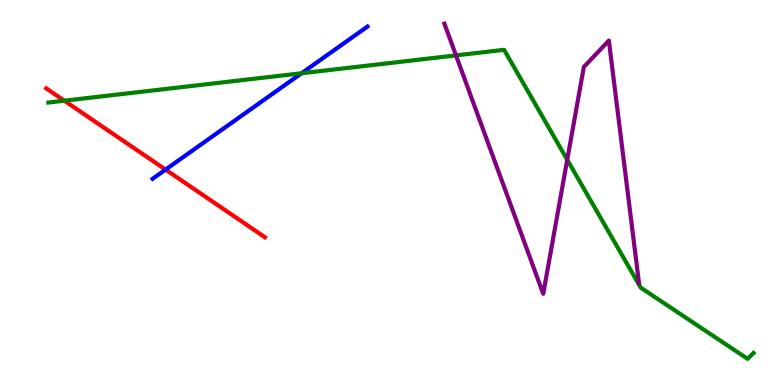[{'lines': ['blue', 'red'], 'intersections': [{'x': 2.14, 'y': 5.59}]}, {'lines': ['green', 'red'], 'intersections': [{'x': 0.83, 'y': 7.38}]}, {'lines': ['purple', 'red'], 'intersections': []}, {'lines': ['blue', 'green'], 'intersections': [{'x': 3.89, 'y': 8.1}]}, {'lines': ['blue', 'purple'], 'intersections': []}, {'lines': ['green', 'purple'], 'intersections': [{'x': 5.88, 'y': 8.56}, {'x': 7.32, 'y': 5.85}]}]